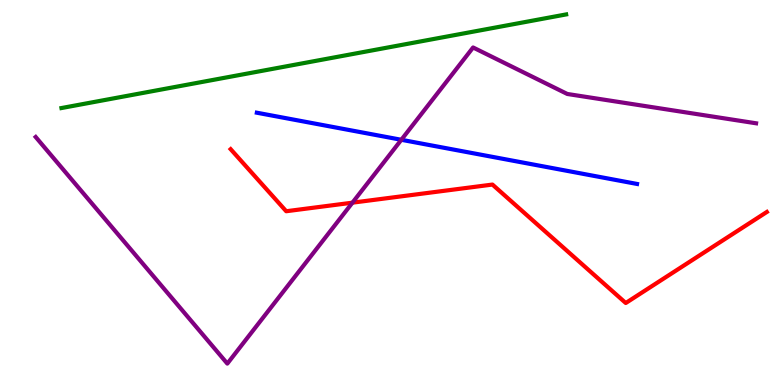[{'lines': ['blue', 'red'], 'intersections': []}, {'lines': ['green', 'red'], 'intersections': []}, {'lines': ['purple', 'red'], 'intersections': [{'x': 4.55, 'y': 4.74}]}, {'lines': ['blue', 'green'], 'intersections': []}, {'lines': ['blue', 'purple'], 'intersections': [{'x': 5.18, 'y': 6.37}]}, {'lines': ['green', 'purple'], 'intersections': []}]